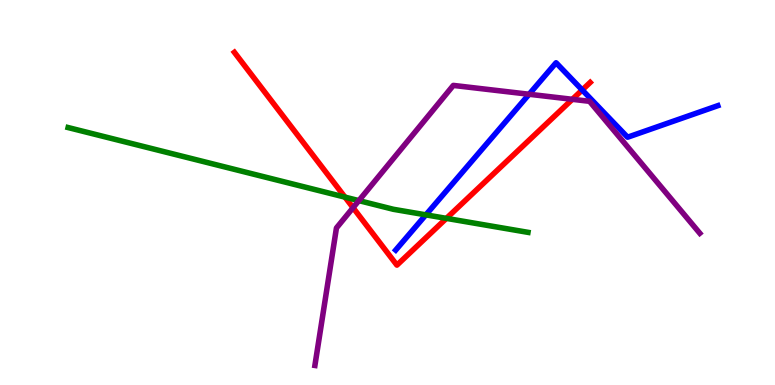[{'lines': ['blue', 'red'], 'intersections': [{'x': 7.51, 'y': 7.66}]}, {'lines': ['green', 'red'], 'intersections': [{'x': 4.45, 'y': 4.88}, {'x': 5.76, 'y': 4.33}]}, {'lines': ['purple', 'red'], 'intersections': [{'x': 4.56, 'y': 4.6}, {'x': 7.39, 'y': 7.42}]}, {'lines': ['blue', 'green'], 'intersections': [{'x': 5.5, 'y': 4.42}]}, {'lines': ['blue', 'purple'], 'intersections': [{'x': 6.83, 'y': 7.55}]}, {'lines': ['green', 'purple'], 'intersections': [{'x': 4.63, 'y': 4.79}]}]